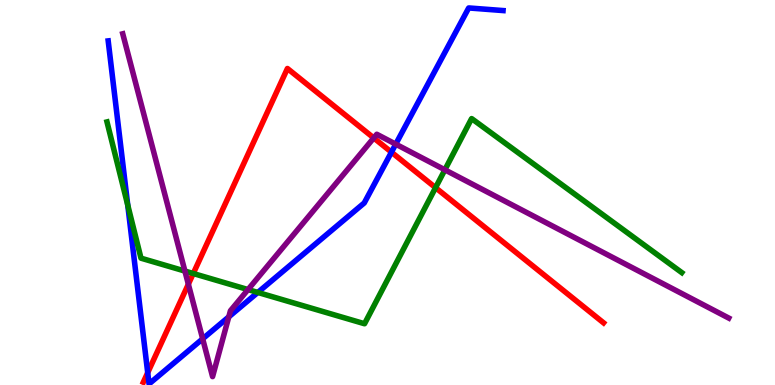[{'lines': ['blue', 'red'], 'intersections': [{'x': 1.91, 'y': 0.32}, {'x': 5.05, 'y': 6.05}]}, {'lines': ['green', 'red'], 'intersections': [{'x': 2.49, 'y': 2.9}, {'x': 5.62, 'y': 5.13}]}, {'lines': ['purple', 'red'], 'intersections': [{'x': 2.43, 'y': 2.62}, {'x': 4.82, 'y': 6.42}]}, {'lines': ['blue', 'green'], 'intersections': [{'x': 1.65, 'y': 4.67}, {'x': 3.33, 'y': 2.4}]}, {'lines': ['blue', 'purple'], 'intersections': [{'x': 2.62, 'y': 1.2}, {'x': 2.95, 'y': 1.77}, {'x': 5.11, 'y': 6.26}]}, {'lines': ['green', 'purple'], 'intersections': [{'x': 2.39, 'y': 2.96}, {'x': 3.2, 'y': 2.48}, {'x': 5.74, 'y': 5.59}]}]